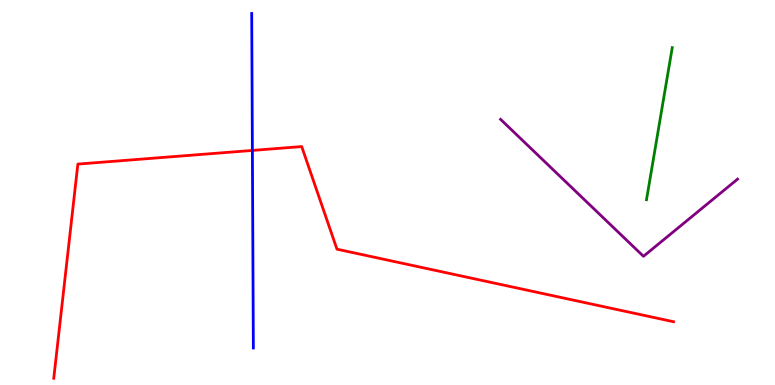[{'lines': ['blue', 'red'], 'intersections': [{'x': 3.26, 'y': 6.09}]}, {'lines': ['green', 'red'], 'intersections': []}, {'lines': ['purple', 'red'], 'intersections': []}, {'lines': ['blue', 'green'], 'intersections': []}, {'lines': ['blue', 'purple'], 'intersections': []}, {'lines': ['green', 'purple'], 'intersections': []}]